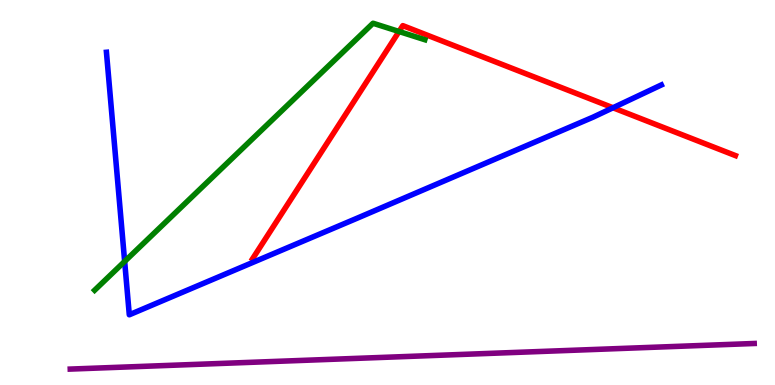[{'lines': ['blue', 'red'], 'intersections': [{'x': 7.91, 'y': 7.2}]}, {'lines': ['green', 'red'], 'intersections': [{'x': 5.15, 'y': 9.18}]}, {'lines': ['purple', 'red'], 'intersections': []}, {'lines': ['blue', 'green'], 'intersections': [{'x': 1.61, 'y': 3.21}]}, {'lines': ['blue', 'purple'], 'intersections': []}, {'lines': ['green', 'purple'], 'intersections': []}]